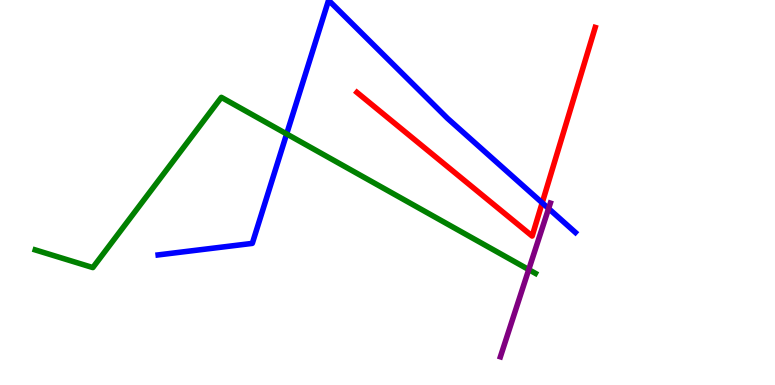[{'lines': ['blue', 'red'], 'intersections': [{'x': 7.0, 'y': 4.73}]}, {'lines': ['green', 'red'], 'intersections': []}, {'lines': ['purple', 'red'], 'intersections': []}, {'lines': ['blue', 'green'], 'intersections': [{'x': 3.7, 'y': 6.52}]}, {'lines': ['blue', 'purple'], 'intersections': [{'x': 7.08, 'y': 4.58}]}, {'lines': ['green', 'purple'], 'intersections': [{'x': 6.82, 'y': 3.0}]}]